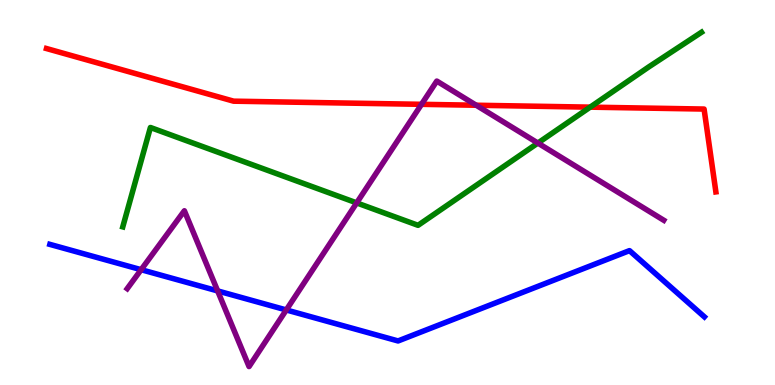[{'lines': ['blue', 'red'], 'intersections': []}, {'lines': ['green', 'red'], 'intersections': [{'x': 7.61, 'y': 7.22}]}, {'lines': ['purple', 'red'], 'intersections': [{'x': 5.44, 'y': 7.29}, {'x': 6.14, 'y': 7.27}]}, {'lines': ['blue', 'green'], 'intersections': []}, {'lines': ['blue', 'purple'], 'intersections': [{'x': 1.82, 'y': 2.99}, {'x': 2.81, 'y': 2.44}, {'x': 3.69, 'y': 1.95}]}, {'lines': ['green', 'purple'], 'intersections': [{'x': 4.6, 'y': 4.73}, {'x': 6.94, 'y': 6.28}]}]